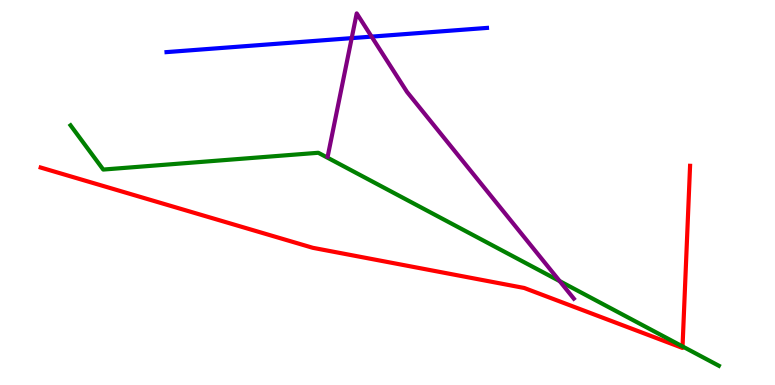[{'lines': ['blue', 'red'], 'intersections': []}, {'lines': ['green', 'red'], 'intersections': [{'x': 8.81, 'y': 1.0}]}, {'lines': ['purple', 'red'], 'intersections': []}, {'lines': ['blue', 'green'], 'intersections': []}, {'lines': ['blue', 'purple'], 'intersections': [{'x': 4.54, 'y': 9.01}, {'x': 4.79, 'y': 9.05}]}, {'lines': ['green', 'purple'], 'intersections': [{'x': 7.22, 'y': 2.7}]}]